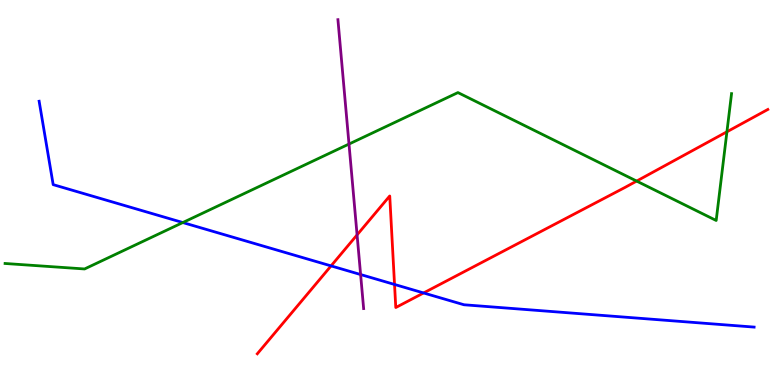[{'lines': ['blue', 'red'], 'intersections': [{'x': 4.27, 'y': 3.09}, {'x': 5.09, 'y': 2.61}, {'x': 5.47, 'y': 2.39}]}, {'lines': ['green', 'red'], 'intersections': [{'x': 8.21, 'y': 5.3}, {'x': 9.38, 'y': 6.58}]}, {'lines': ['purple', 'red'], 'intersections': [{'x': 4.61, 'y': 3.9}]}, {'lines': ['blue', 'green'], 'intersections': [{'x': 2.36, 'y': 4.22}]}, {'lines': ['blue', 'purple'], 'intersections': [{'x': 4.65, 'y': 2.87}]}, {'lines': ['green', 'purple'], 'intersections': [{'x': 4.5, 'y': 6.26}]}]